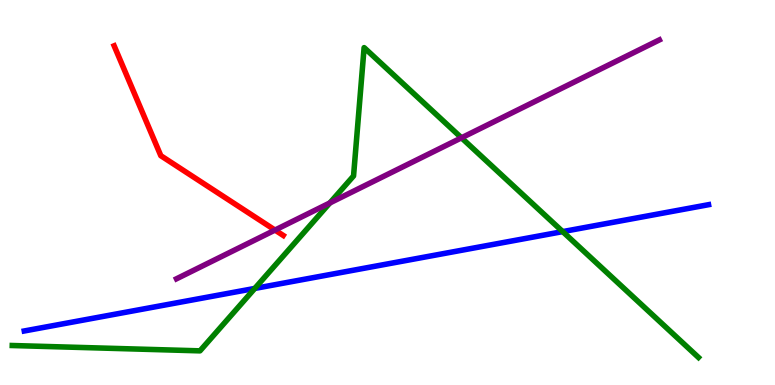[{'lines': ['blue', 'red'], 'intersections': []}, {'lines': ['green', 'red'], 'intersections': []}, {'lines': ['purple', 'red'], 'intersections': [{'x': 3.55, 'y': 4.02}]}, {'lines': ['blue', 'green'], 'intersections': [{'x': 3.29, 'y': 2.51}, {'x': 7.26, 'y': 3.98}]}, {'lines': ['blue', 'purple'], 'intersections': []}, {'lines': ['green', 'purple'], 'intersections': [{'x': 4.26, 'y': 4.73}, {'x': 5.95, 'y': 6.42}]}]